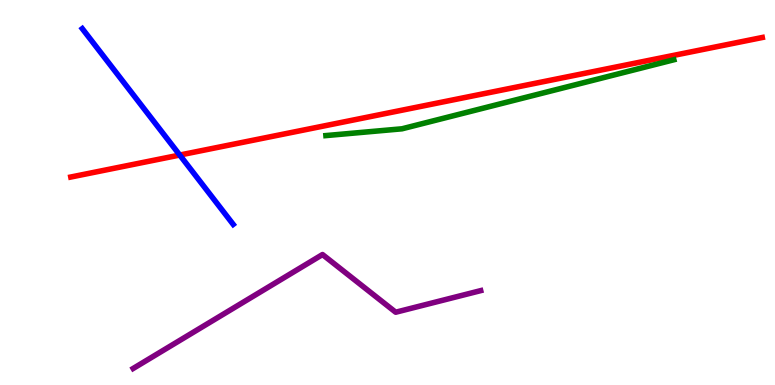[{'lines': ['blue', 'red'], 'intersections': [{'x': 2.32, 'y': 5.97}]}, {'lines': ['green', 'red'], 'intersections': []}, {'lines': ['purple', 'red'], 'intersections': []}, {'lines': ['blue', 'green'], 'intersections': []}, {'lines': ['blue', 'purple'], 'intersections': []}, {'lines': ['green', 'purple'], 'intersections': []}]